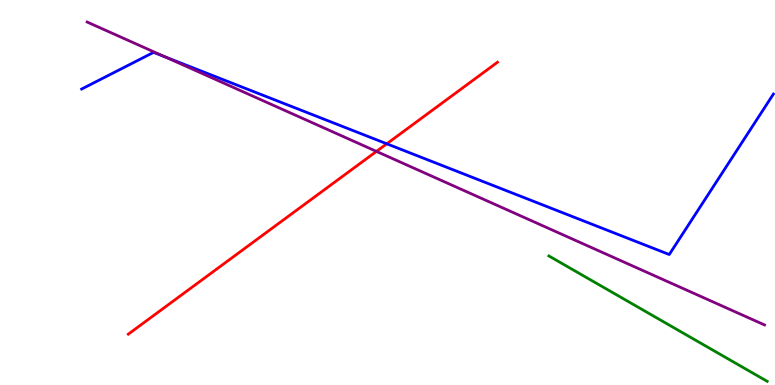[{'lines': ['blue', 'red'], 'intersections': [{'x': 4.99, 'y': 6.27}]}, {'lines': ['green', 'red'], 'intersections': []}, {'lines': ['purple', 'red'], 'intersections': [{'x': 4.86, 'y': 6.07}]}, {'lines': ['blue', 'green'], 'intersections': []}, {'lines': ['blue', 'purple'], 'intersections': [{'x': 2.13, 'y': 8.52}]}, {'lines': ['green', 'purple'], 'intersections': []}]